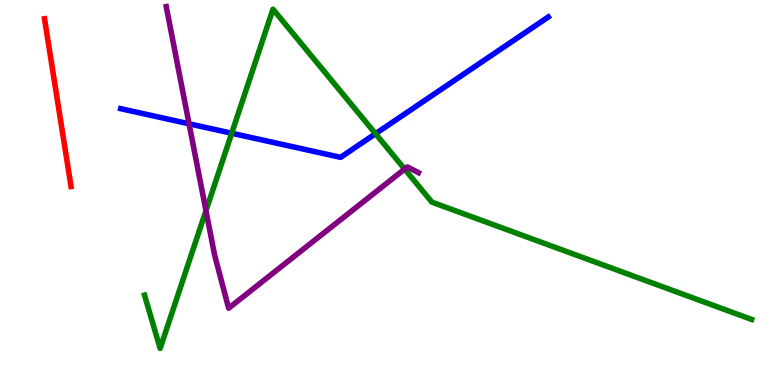[{'lines': ['blue', 'red'], 'intersections': []}, {'lines': ['green', 'red'], 'intersections': []}, {'lines': ['purple', 'red'], 'intersections': []}, {'lines': ['blue', 'green'], 'intersections': [{'x': 2.99, 'y': 6.54}, {'x': 4.85, 'y': 6.53}]}, {'lines': ['blue', 'purple'], 'intersections': [{'x': 2.44, 'y': 6.78}]}, {'lines': ['green', 'purple'], 'intersections': [{'x': 2.66, 'y': 4.53}, {'x': 5.22, 'y': 5.61}]}]